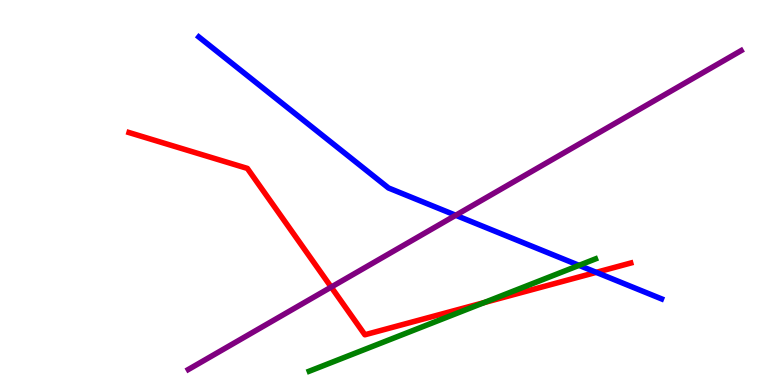[{'lines': ['blue', 'red'], 'intersections': [{'x': 7.69, 'y': 2.93}]}, {'lines': ['green', 'red'], 'intersections': [{'x': 6.25, 'y': 2.14}]}, {'lines': ['purple', 'red'], 'intersections': [{'x': 4.27, 'y': 2.54}]}, {'lines': ['blue', 'green'], 'intersections': [{'x': 7.47, 'y': 3.11}]}, {'lines': ['blue', 'purple'], 'intersections': [{'x': 5.88, 'y': 4.41}]}, {'lines': ['green', 'purple'], 'intersections': []}]